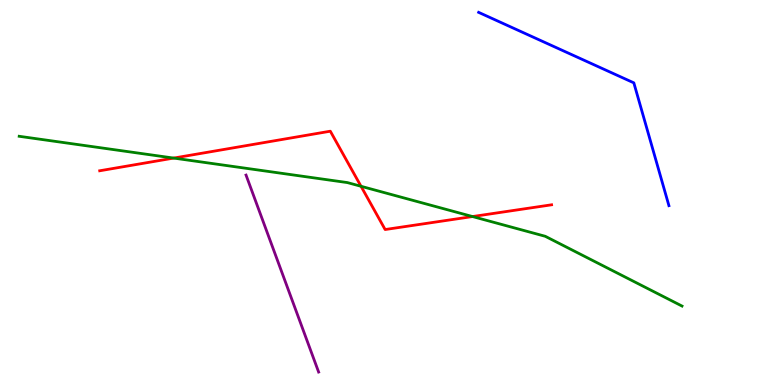[{'lines': ['blue', 'red'], 'intersections': []}, {'lines': ['green', 'red'], 'intersections': [{'x': 2.24, 'y': 5.89}, {'x': 4.66, 'y': 5.16}, {'x': 6.1, 'y': 4.38}]}, {'lines': ['purple', 'red'], 'intersections': []}, {'lines': ['blue', 'green'], 'intersections': []}, {'lines': ['blue', 'purple'], 'intersections': []}, {'lines': ['green', 'purple'], 'intersections': []}]